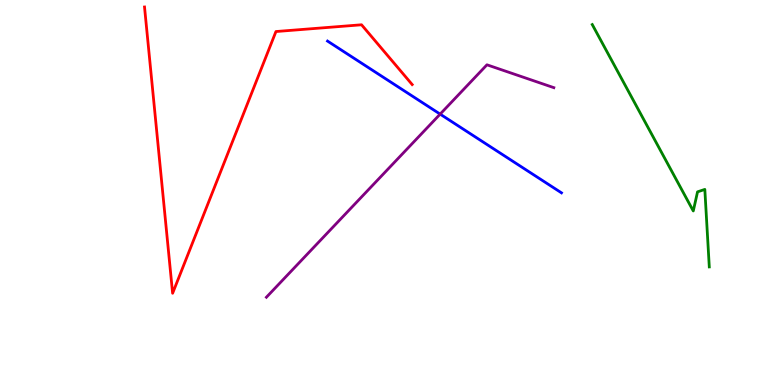[{'lines': ['blue', 'red'], 'intersections': []}, {'lines': ['green', 'red'], 'intersections': []}, {'lines': ['purple', 'red'], 'intersections': []}, {'lines': ['blue', 'green'], 'intersections': []}, {'lines': ['blue', 'purple'], 'intersections': [{'x': 5.68, 'y': 7.04}]}, {'lines': ['green', 'purple'], 'intersections': []}]